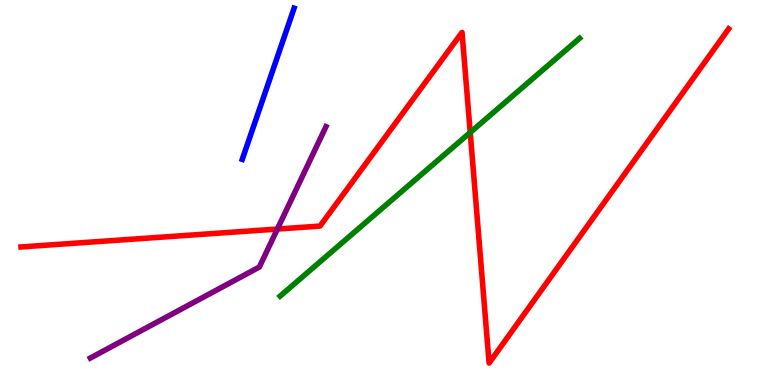[{'lines': ['blue', 'red'], 'intersections': []}, {'lines': ['green', 'red'], 'intersections': [{'x': 6.07, 'y': 6.56}]}, {'lines': ['purple', 'red'], 'intersections': [{'x': 3.58, 'y': 4.05}]}, {'lines': ['blue', 'green'], 'intersections': []}, {'lines': ['blue', 'purple'], 'intersections': []}, {'lines': ['green', 'purple'], 'intersections': []}]